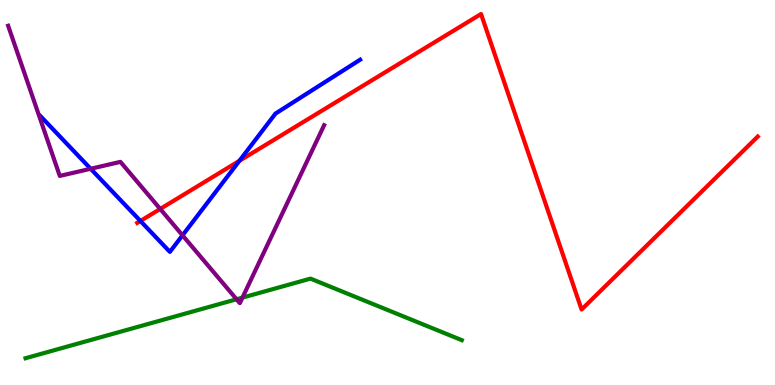[{'lines': ['blue', 'red'], 'intersections': [{'x': 1.81, 'y': 4.26}, {'x': 3.09, 'y': 5.82}]}, {'lines': ['green', 'red'], 'intersections': []}, {'lines': ['purple', 'red'], 'intersections': [{'x': 2.07, 'y': 4.57}]}, {'lines': ['blue', 'green'], 'intersections': []}, {'lines': ['blue', 'purple'], 'intersections': [{'x': 1.17, 'y': 5.62}, {'x': 2.36, 'y': 3.89}]}, {'lines': ['green', 'purple'], 'intersections': [{'x': 3.05, 'y': 2.23}, {'x': 3.13, 'y': 2.27}]}]